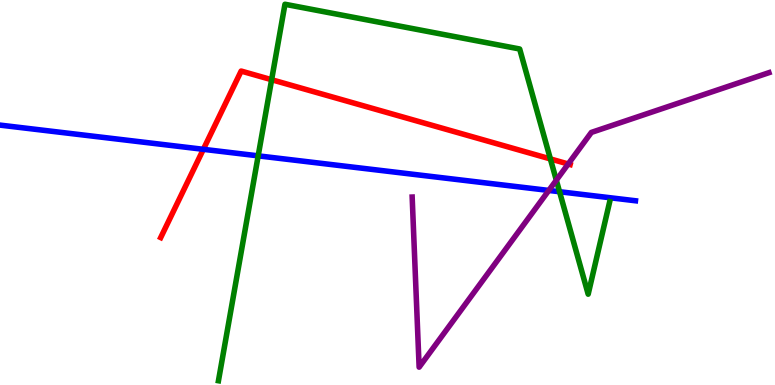[{'lines': ['blue', 'red'], 'intersections': [{'x': 2.62, 'y': 6.12}]}, {'lines': ['green', 'red'], 'intersections': [{'x': 3.5, 'y': 7.93}, {'x': 7.1, 'y': 5.87}]}, {'lines': ['purple', 'red'], 'intersections': [{'x': 7.33, 'y': 5.74}]}, {'lines': ['blue', 'green'], 'intersections': [{'x': 3.33, 'y': 5.95}, {'x': 7.22, 'y': 5.02}]}, {'lines': ['blue', 'purple'], 'intersections': [{'x': 7.08, 'y': 5.05}]}, {'lines': ['green', 'purple'], 'intersections': [{'x': 7.18, 'y': 5.32}]}]